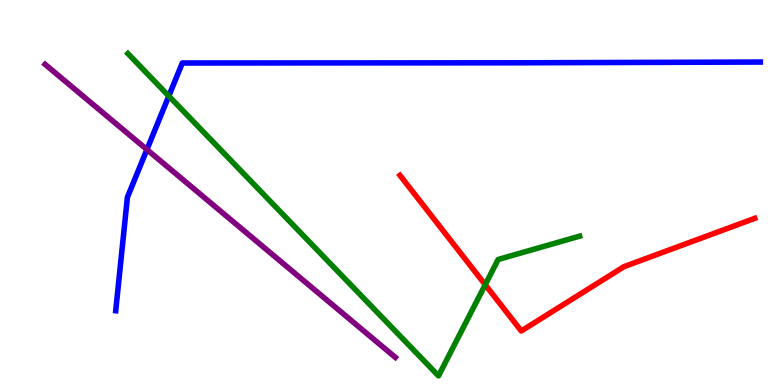[{'lines': ['blue', 'red'], 'intersections': []}, {'lines': ['green', 'red'], 'intersections': [{'x': 6.26, 'y': 2.6}]}, {'lines': ['purple', 'red'], 'intersections': []}, {'lines': ['blue', 'green'], 'intersections': [{'x': 2.18, 'y': 7.51}]}, {'lines': ['blue', 'purple'], 'intersections': [{'x': 1.9, 'y': 6.12}]}, {'lines': ['green', 'purple'], 'intersections': []}]